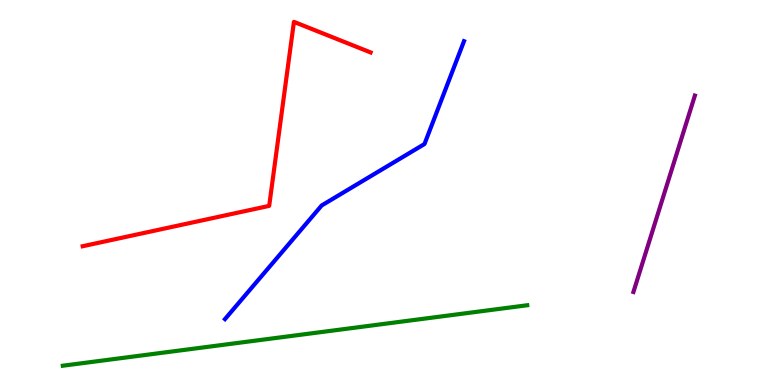[{'lines': ['blue', 'red'], 'intersections': []}, {'lines': ['green', 'red'], 'intersections': []}, {'lines': ['purple', 'red'], 'intersections': []}, {'lines': ['blue', 'green'], 'intersections': []}, {'lines': ['blue', 'purple'], 'intersections': []}, {'lines': ['green', 'purple'], 'intersections': []}]